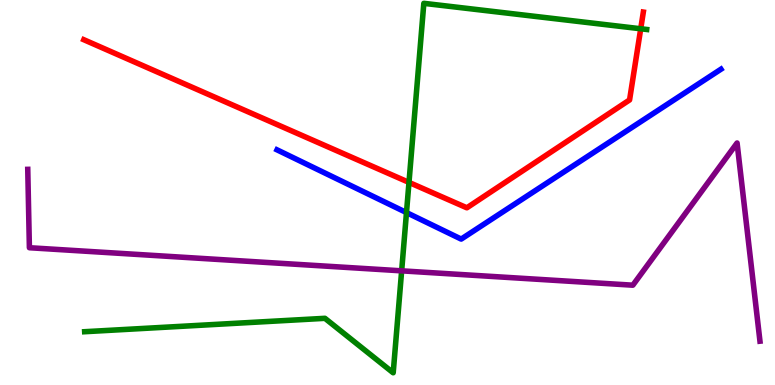[{'lines': ['blue', 'red'], 'intersections': []}, {'lines': ['green', 'red'], 'intersections': [{'x': 5.28, 'y': 5.26}, {'x': 8.27, 'y': 9.25}]}, {'lines': ['purple', 'red'], 'intersections': []}, {'lines': ['blue', 'green'], 'intersections': [{'x': 5.24, 'y': 4.48}]}, {'lines': ['blue', 'purple'], 'intersections': []}, {'lines': ['green', 'purple'], 'intersections': [{'x': 5.18, 'y': 2.97}]}]